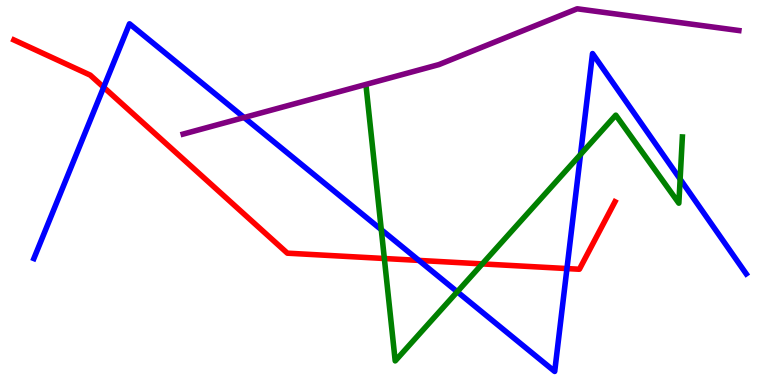[{'lines': ['blue', 'red'], 'intersections': [{'x': 1.34, 'y': 7.73}, {'x': 5.41, 'y': 3.24}, {'x': 7.32, 'y': 3.02}]}, {'lines': ['green', 'red'], 'intersections': [{'x': 4.96, 'y': 3.29}, {'x': 6.22, 'y': 3.15}]}, {'lines': ['purple', 'red'], 'intersections': []}, {'lines': ['blue', 'green'], 'intersections': [{'x': 4.92, 'y': 4.03}, {'x': 5.9, 'y': 2.42}, {'x': 7.49, 'y': 5.99}, {'x': 8.78, 'y': 5.35}]}, {'lines': ['blue', 'purple'], 'intersections': [{'x': 3.15, 'y': 6.95}]}, {'lines': ['green', 'purple'], 'intersections': []}]